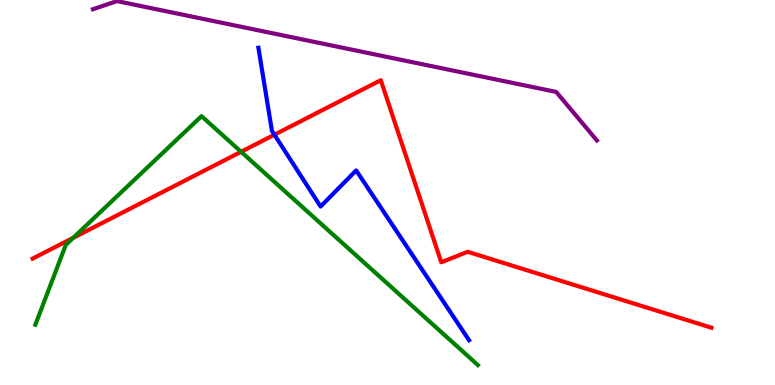[{'lines': ['blue', 'red'], 'intersections': [{'x': 3.54, 'y': 6.5}]}, {'lines': ['green', 'red'], 'intersections': [{'x': 0.945, 'y': 3.82}, {'x': 3.11, 'y': 6.06}]}, {'lines': ['purple', 'red'], 'intersections': []}, {'lines': ['blue', 'green'], 'intersections': []}, {'lines': ['blue', 'purple'], 'intersections': []}, {'lines': ['green', 'purple'], 'intersections': []}]